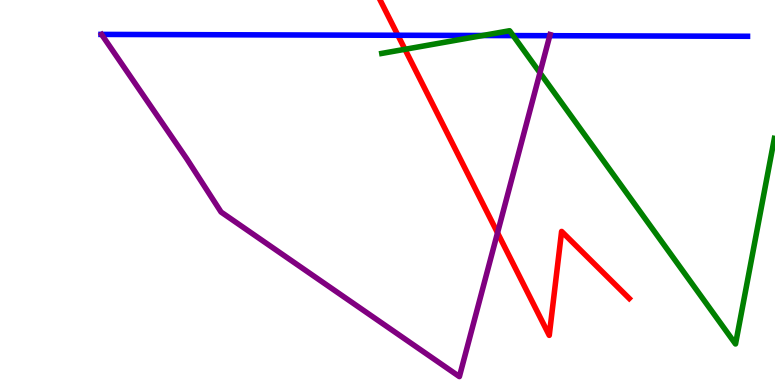[{'lines': ['blue', 'red'], 'intersections': [{'x': 5.13, 'y': 9.08}]}, {'lines': ['green', 'red'], 'intersections': [{'x': 5.23, 'y': 8.72}]}, {'lines': ['purple', 'red'], 'intersections': [{'x': 6.42, 'y': 3.95}]}, {'lines': ['blue', 'green'], 'intersections': [{'x': 6.23, 'y': 9.08}, {'x': 6.62, 'y': 9.08}]}, {'lines': ['blue', 'purple'], 'intersections': [{'x': 7.09, 'y': 9.07}]}, {'lines': ['green', 'purple'], 'intersections': [{'x': 6.97, 'y': 8.11}]}]